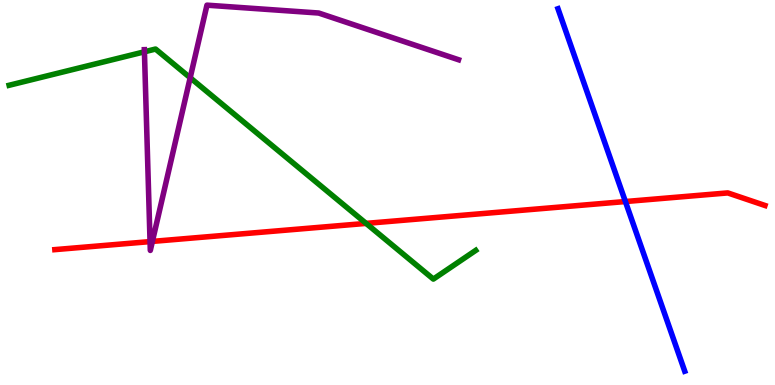[{'lines': ['blue', 'red'], 'intersections': [{'x': 8.07, 'y': 4.77}]}, {'lines': ['green', 'red'], 'intersections': [{'x': 4.72, 'y': 4.2}]}, {'lines': ['purple', 'red'], 'intersections': [{'x': 1.94, 'y': 3.72}, {'x': 1.97, 'y': 3.73}]}, {'lines': ['blue', 'green'], 'intersections': []}, {'lines': ['blue', 'purple'], 'intersections': []}, {'lines': ['green', 'purple'], 'intersections': [{'x': 1.86, 'y': 8.65}, {'x': 2.45, 'y': 7.98}]}]